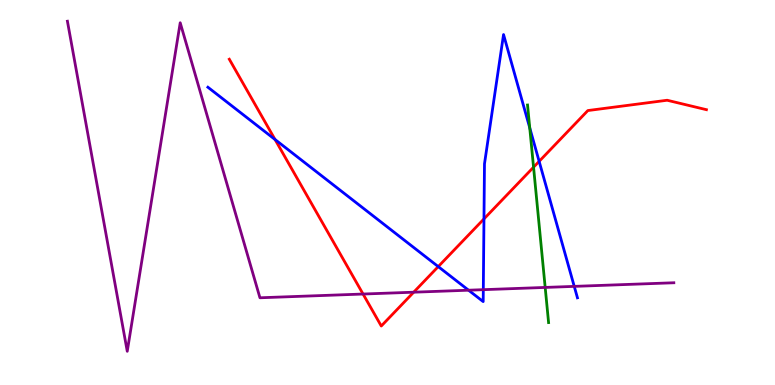[{'lines': ['blue', 'red'], 'intersections': [{'x': 3.55, 'y': 6.38}, {'x': 5.65, 'y': 3.08}, {'x': 6.24, 'y': 4.31}, {'x': 6.96, 'y': 5.81}]}, {'lines': ['green', 'red'], 'intersections': [{'x': 6.88, 'y': 5.66}]}, {'lines': ['purple', 'red'], 'intersections': [{'x': 4.68, 'y': 2.36}, {'x': 5.34, 'y': 2.41}]}, {'lines': ['blue', 'green'], 'intersections': [{'x': 6.84, 'y': 6.68}]}, {'lines': ['blue', 'purple'], 'intersections': [{'x': 6.05, 'y': 2.46}, {'x': 6.24, 'y': 2.48}, {'x': 7.41, 'y': 2.56}]}, {'lines': ['green', 'purple'], 'intersections': [{'x': 7.03, 'y': 2.53}]}]